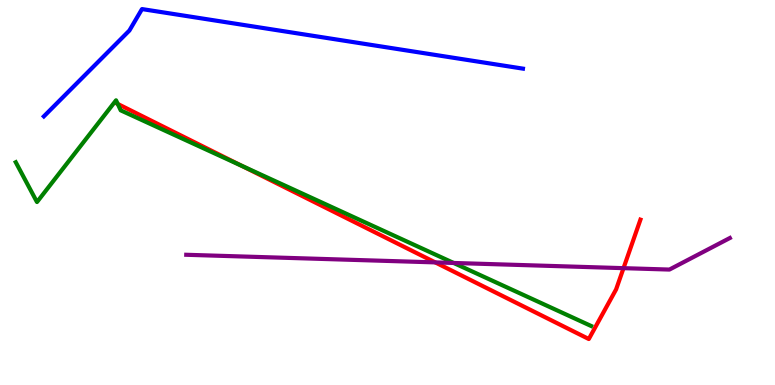[{'lines': ['blue', 'red'], 'intersections': []}, {'lines': ['green', 'red'], 'intersections': [{'x': 1.52, 'y': 7.3}, {'x': 3.12, 'y': 5.7}]}, {'lines': ['purple', 'red'], 'intersections': [{'x': 5.62, 'y': 3.18}, {'x': 8.05, 'y': 3.03}]}, {'lines': ['blue', 'green'], 'intersections': []}, {'lines': ['blue', 'purple'], 'intersections': []}, {'lines': ['green', 'purple'], 'intersections': [{'x': 5.85, 'y': 3.17}]}]